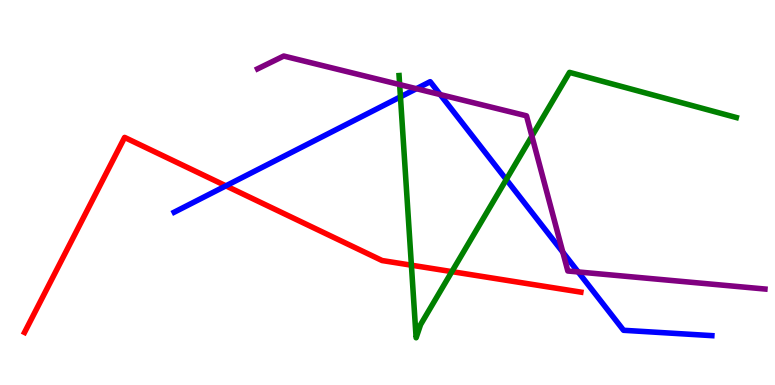[{'lines': ['blue', 'red'], 'intersections': [{'x': 2.91, 'y': 5.17}]}, {'lines': ['green', 'red'], 'intersections': [{'x': 5.31, 'y': 3.11}, {'x': 5.83, 'y': 2.94}]}, {'lines': ['purple', 'red'], 'intersections': []}, {'lines': ['blue', 'green'], 'intersections': [{'x': 5.17, 'y': 7.48}, {'x': 6.53, 'y': 5.34}]}, {'lines': ['blue', 'purple'], 'intersections': [{'x': 5.37, 'y': 7.7}, {'x': 5.68, 'y': 7.54}, {'x': 7.26, 'y': 3.45}, {'x': 7.46, 'y': 2.94}]}, {'lines': ['green', 'purple'], 'intersections': [{'x': 5.16, 'y': 7.8}, {'x': 6.86, 'y': 6.46}]}]